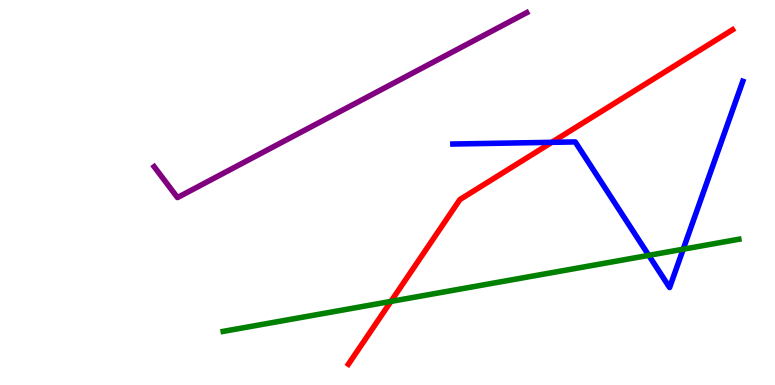[{'lines': ['blue', 'red'], 'intersections': [{'x': 7.12, 'y': 6.3}]}, {'lines': ['green', 'red'], 'intersections': [{'x': 5.04, 'y': 2.17}]}, {'lines': ['purple', 'red'], 'intersections': []}, {'lines': ['blue', 'green'], 'intersections': [{'x': 8.37, 'y': 3.37}, {'x': 8.82, 'y': 3.53}]}, {'lines': ['blue', 'purple'], 'intersections': []}, {'lines': ['green', 'purple'], 'intersections': []}]